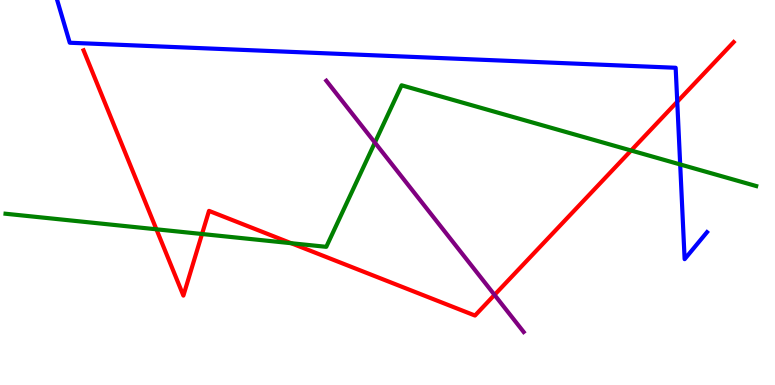[{'lines': ['blue', 'red'], 'intersections': [{'x': 8.74, 'y': 7.36}]}, {'lines': ['green', 'red'], 'intersections': [{'x': 2.02, 'y': 4.04}, {'x': 2.61, 'y': 3.92}, {'x': 3.76, 'y': 3.68}, {'x': 8.14, 'y': 6.09}]}, {'lines': ['purple', 'red'], 'intersections': [{'x': 6.38, 'y': 2.34}]}, {'lines': ['blue', 'green'], 'intersections': [{'x': 8.78, 'y': 5.73}]}, {'lines': ['blue', 'purple'], 'intersections': []}, {'lines': ['green', 'purple'], 'intersections': [{'x': 4.84, 'y': 6.3}]}]